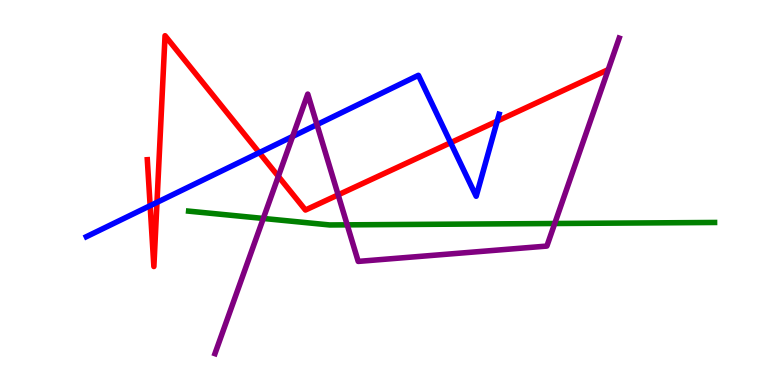[{'lines': ['blue', 'red'], 'intersections': [{'x': 1.94, 'y': 4.66}, {'x': 2.03, 'y': 4.74}, {'x': 3.35, 'y': 6.03}, {'x': 5.81, 'y': 6.29}, {'x': 6.42, 'y': 6.85}]}, {'lines': ['green', 'red'], 'intersections': []}, {'lines': ['purple', 'red'], 'intersections': [{'x': 3.59, 'y': 5.42}, {'x': 4.36, 'y': 4.94}]}, {'lines': ['blue', 'green'], 'intersections': []}, {'lines': ['blue', 'purple'], 'intersections': [{'x': 3.78, 'y': 6.46}, {'x': 4.09, 'y': 6.76}]}, {'lines': ['green', 'purple'], 'intersections': [{'x': 3.4, 'y': 4.33}, {'x': 4.48, 'y': 4.16}, {'x': 7.16, 'y': 4.19}]}]